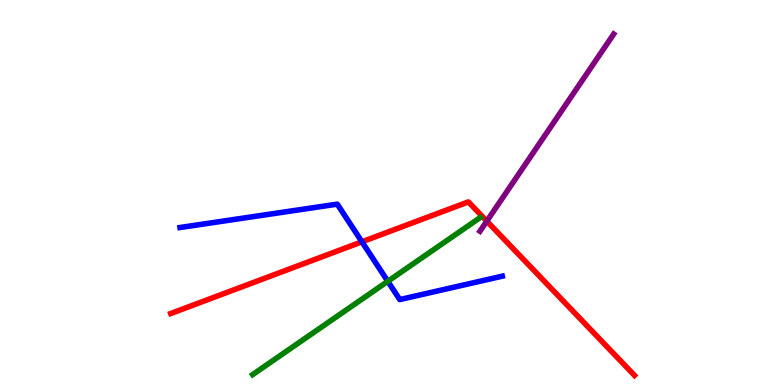[{'lines': ['blue', 'red'], 'intersections': [{'x': 4.67, 'y': 3.72}]}, {'lines': ['green', 'red'], 'intersections': []}, {'lines': ['purple', 'red'], 'intersections': [{'x': 6.28, 'y': 4.26}]}, {'lines': ['blue', 'green'], 'intersections': [{'x': 5.0, 'y': 2.69}]}, {'lines': ['blue', 'purple'], 'intersections': []}, {'lines': ['green', 'purple'], 'intersections': []}]